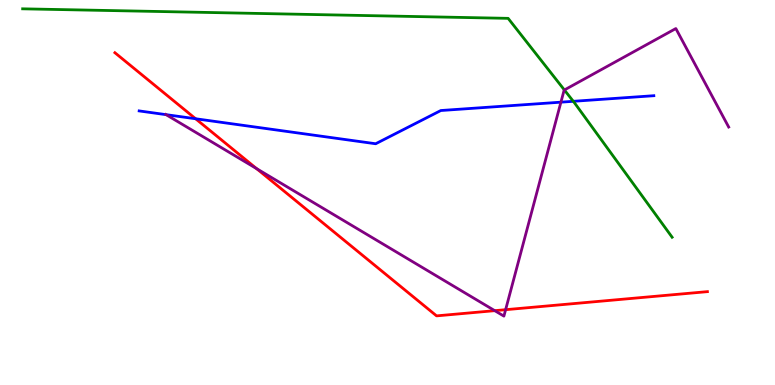[{'lines': ['blue', 'red'], 'intersections': [{'x': 2.52, 'y': 6.92}]}, {'lines': ['green', 'red'], 'intersections': []}, {'lines': ['purple', 'red'], 'intersections': [{'x': 3.31, 'y': 5.62}, {'x': 6.38, 'y': 1.93}, {'x': 6.52, 'y': 1.96}]}, {'lines': ['blue', 'green'], 'intersections': [{'x': 7.4, 'y': 7.37}]}, {'lines': ['blue', 'purple'], 'intersections': [{'x': 2.14, 'y': 7.02}, {'x': 7.24, 'y': 7.35}]}, {'lines': ['green', 'purple'], 'intersections': [{'x': 7.28, 'y': 7.66}]}]